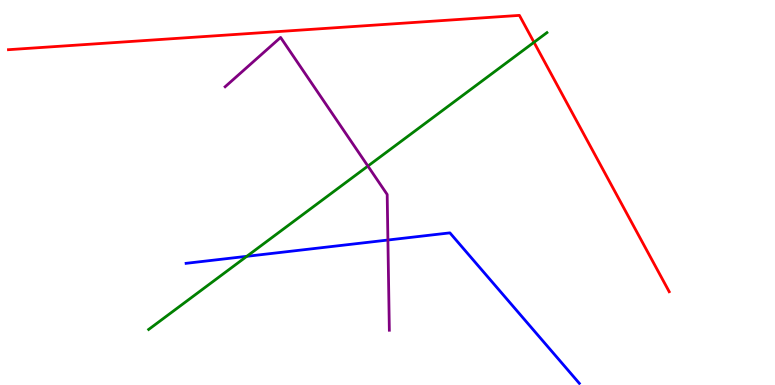[{'lines': ['blue', 'red'], 'intersections': []}, {'lines': ['green', 'red'], 'intersections': [{'x': 6.89, 'y': 8.9}]}, {'lines': ['purple', 'red'], 'intersections': []}, {'lines': ['blue', 'green'], 'intersections': [{'x': 3.18, 'y': 3.34}]}, {'lines': ['blue', 'purple'], 'intersections': [{'x': 5.01, 'y': 3.77}]}, {'lines': ['green', 'purple'], 'intersections': [{'x': 4.75, 'y': 5.69}]}]